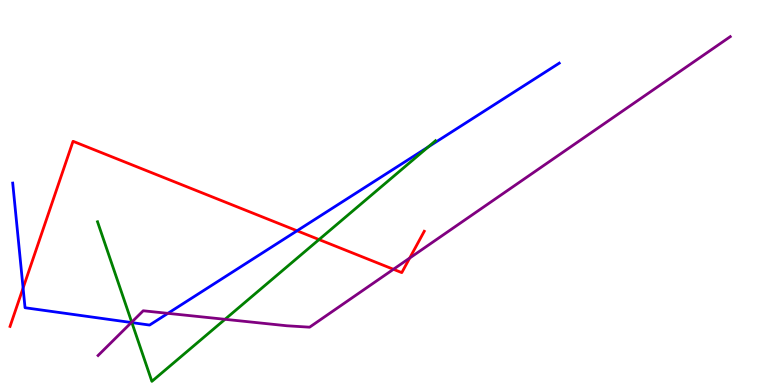[{'lines': ['blue', 'red'], 'intersections': [{'x': 0.298, 'y': 2.52}, {'x': 3.83, 'y': 4.01}]}, {'lines': ['green', 'red'], 'intersections': [{'x': 4.12, 'y': 3.78}]}, {'lines': ['purple', 'red'], 'intersections': [{'x': 5.08, 'y': 3.01}, {'x': 5.29, 'y': 3.3}]}, {'lines': ['blue', 'green'], 'intersections': [{'x': 1.7, 'y': 1.62}, {'x': 5.53, 'y': 6.19}]}, {'lines': ['blue', 'purple'], 'intersections': [{'x': 1.69, 'y': 1.62}, {'x': 2.17, 'y': 1.86}]}, {'lines': ['green', 'purple'], 'intersections': [{'x': 1.7, 'y': 1.63}, {'x': 2.9, 'y': 1.71}]}]